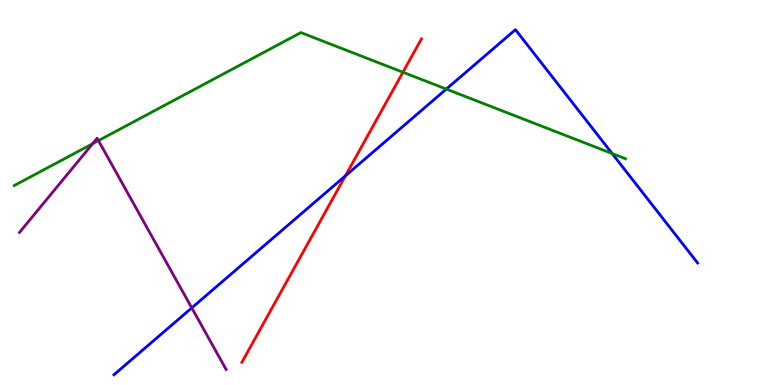[{'lines': ['blue', 'red'], 'intersections': [{'x': 4.46, 'y': 5.43}]}, {'lines': ['green', 'red'], 'intersections': [{'x': 5.2, 'y': 8.12}]}, {'lines': ['purple', 'red'], 'intersections': []}, {'lines': ['blue', 'green'], 'intersections': [{'x': 5.76, 'y': 7.69}, {'x': 7.9, 'y': 6.01}]}, {'lines': ['blue', 'purple'], 'intersections': [{'x': 2.47, 'y': 2.0}]}, {'lines': ['green', 'purple'], 'intersections': [{'x': 1.2, 'y': 6.27}, {'x': 1.27, 'y': 6.35}]}]